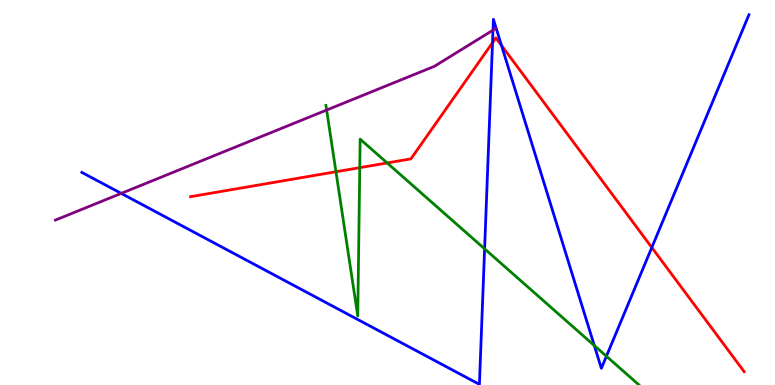[{'lines': ['blue', 'red'], 'intersections': [{'x': 6.36, 'y': 8.89}, {'x': 6.47, 'y': 8.82}, {'x': 8.41, 'y': 3.57}]}, {'lines': ['green', 'red'], 'intersections': [{'x': 4.33, 'y': 5.54}, {'x': 4.64, 'y': 5.65}, {'x': 5.0, 'y': 5.77}]}, {'lines': ['purple', 'red'], 'intersections': []}, {'lines': ['blue', 'green'], 'intersections': [{'x': 6.25, 'y': 3.54}, {'x': 7.67, 'y': 1.02}, {'x': 7.82, 'y': 0.747}]}, {'lines': ['blue', 'purple'], 'intersections': [{'x': 1.56, 'y': 4.98}, {'x': 6.36, 'y': 9.22}]}, {'lines': ['green', 'purple'], 'intersections': [{'x': 4.21, 'y': 7.14}]}]